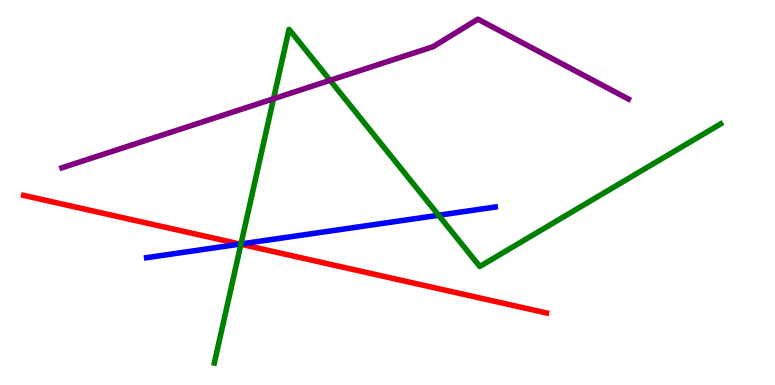[{'lines': ['blue', 'red'], 'intersections': [{'x': 3.1, 'y': 3.66}]}, {'lines': ['green', 'red'], 'intersections': [{'x': 3.11, 'y': 3.66}]}, {'lines': ['purple', 'red'], 'intersections': []}, {'lines': ['blue', 'green'], 'intersections': [{'x': 3.11, 'y': 3.66}, {'x': 5.66, 'y': 4.41}]}, {'lines': ['blue', 'purple'], 'intersections': []}, {'lines': ['green', 'purple'], 'intersections': [{'x': 3.53, 'y': 7.43}, {'x': 4.26, 'y': 7.91}]}]